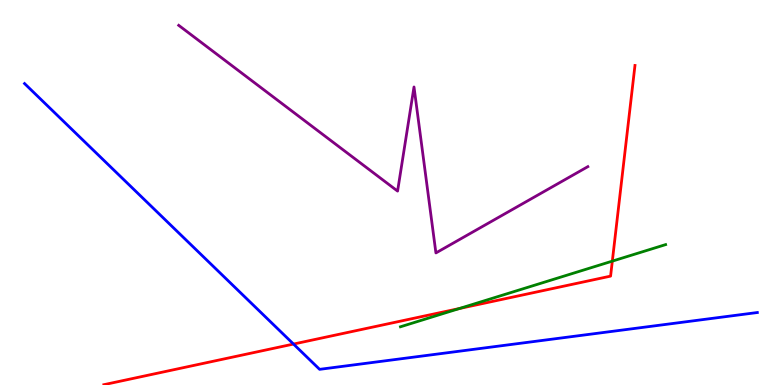[{'lines': ['blue', 'red'], 'intersections': [{'x': 3.79, 'y': 1.06}]}, {'lines': ['green', 'red'], 'intersections': [{'x': 5.93, 'y': 1.99}, {'x': 7.9, 'y': 3.22}]}, {'lines': ['purple', 'red'], 'intersections': []}, {'lines': ['blue', 'green'], 'intersections': []}, {'lines': ['blue', 'purple'], 'intersections': []}, {'lines': ['green', 'purple'], 'intersections': []}]